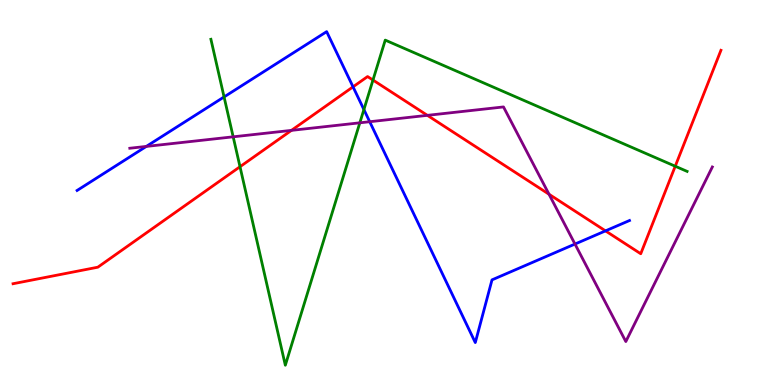[{'lines': ['blue', 'red'], 'intersections': [{'x': 4.56, 'y': 7.74}, {'x': 7.81, 'y': 4.0}]}, {'lines': ['green', 'red'], 'intersections': [{'x': 3.1, 'y': 5.67}, {'x': 4.81, 'y': 7.92}, {'x': 8.71, 'y': 5.68}]}, {'lines': ['purple', 'red'], 'intersections': [{'x': 3.76, 'y': 6.61}, {'x': 5.51, 'y': 7.0}, {'x': 7.08, 'y': 4.95}]}, {'lines': ['blue', 'green'], 'intersections': [{'x': 2.89, 'y': 7.48}, {'x': 4.7, 'y': 7.15}]}, {'lines': ['blue', 'purple'], 'intersections': [{'x': 1.89, 'y': 6.2}, {'x': 4.77, 'y': 6.84}, {'x': 7.42, 'y': 3.66}]}, {'lines': ['green', 'purple'], 'intersections': [{'x': 3.01, 'y': 6.45}, {'x': 4.64, 'y': 6.81}]}]